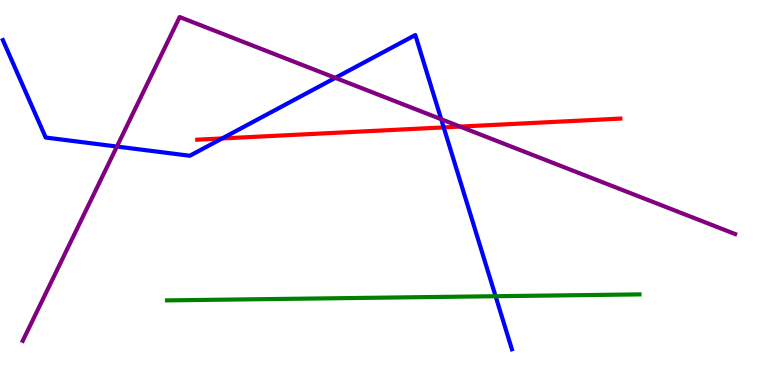[{'lines': ['blue', 'red'], 'intersections': [{'x': 2.87, 'y': 6.4}, {'x': 5.73, 'y': 6.69}]}, {'lines': ['green', 'red'], 'intersections': []}, {'lines': ['purple', 'red'], 'intersections': [{'x': 5.94, 'y': 6.71}]}, {'lines': ['blue', 'green'], 'intersections': [{'x': 6.39, 'y': 2.31}]}, {'lines': ['blue', 'purple'], 'intersections': [{'x': 1.51, 'y': 6.19}, {'x': 4.33, 'y': 7.98}, {'x': 5.69, 'y': 6.9}]}, {'lines': ['green', 'purple'], 'intersections': []}]